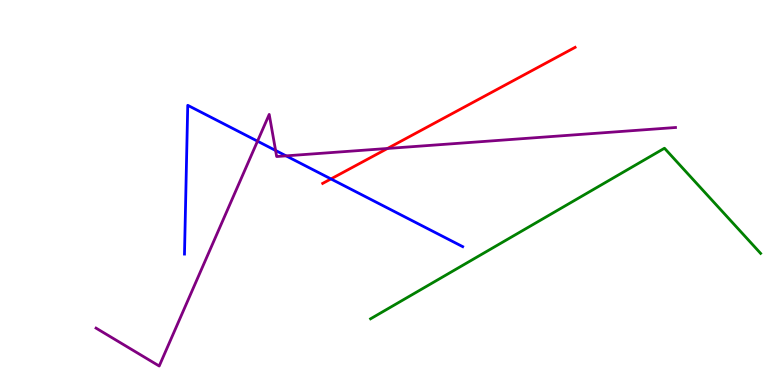[{'lines': ['blue', 'red'], 'intersections': [{'x': 4.27, 'y': 5.35}]}, {'lines': ['green', 'red'], 'intersections': []}, {'lines': ['purple', 'red'], 'intersections': [{'x': 5.0, 'y': 6.14}]}, {'lines': ['blue', 'green'], 'intersections': []}, {'lines': ['blue', 'purple'], 'intersections': [{'x': 3.32, 'y': 6.33}, {'x': 3.56, 'y': 6.09}, {'x': 3.69, 'y': 5.95}]}, {'lines': ['green', 'purple'], 'intersections': []}]